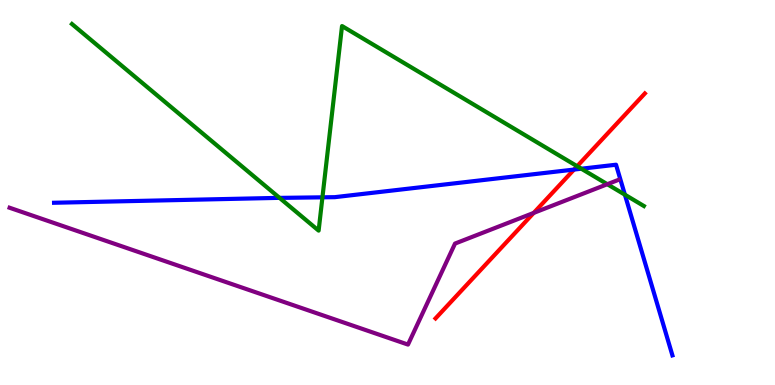[{'lines': ['blue', 'red'], 'intersections': [{'x': 7.41, 'y': 5.6}]}, {'lines': ['green', 'red'], 'intersections': [{'x': 7.45, 'y': 5.68}]}, {'lines': ['purple', 'red'], 'intersections': [{'x': 6.89, 'y': 4.47}]}, {'lines': ['blue', 'green'], 'intersections': [{'x': 3.61, 'y': 4.86}, {'x': 4.16, 'y': 4.87}, {'x': 7.5, 'y': 5.62}, {'x': 8.06, 'y': 4.94}]}, {'lines': ['blue', 'purple'], 'intersections': []}, {'lines': ['green', 'purple'], 'intersections': [{'x': 7.84, 'y': 5.22}]}]